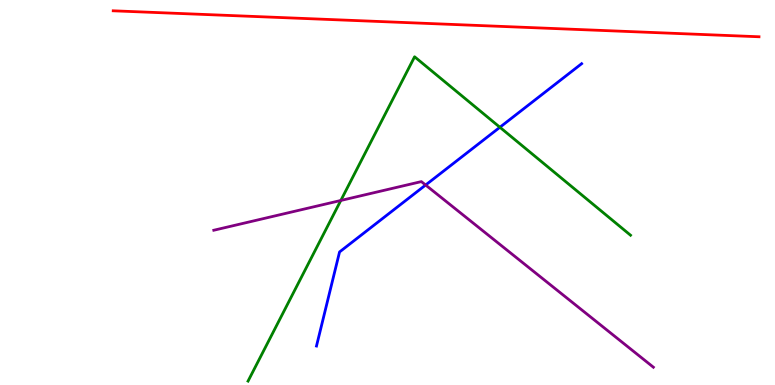[{'lines': ['blue', 'red'], 'intersections': []}, {'lines': ['green', 'red'], 'intersections': []}, {'lines': ['purple', 'red'], 'intersections': []}, {'lines': ['blue', 'green'], 'intersections': [{'x': 6.45, 'y': 6.69}]}, {'lines': ['blue', 'purple'], 'intersections': [{'x': 5.49, 'y': 5.19}]}, {'lines': ['green', 'purple'], 'intersections': [{'x': 4.4, 'y': 4.79}]}]